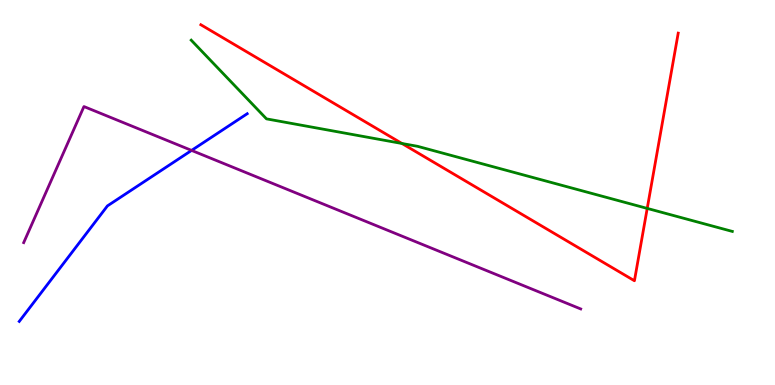[{'lines': ['blue', 'red'], 'intersections': []}, {'lines': ['green', 'red'], 'intersections': [{'x': 5.19, 'y': 6.27}, {'x': 8.35, 'y': 4.59}]}, {'lines': ['purple', 'red'], 'intersections': []}, {'lines': ['blue', 'green'], 'intersections': []}, {'lines': ['blue', 'purple'], 'intersections': [{'x': 2.47, 'y': 6.09}]}, {'lines': ['green', 'purple'], 'intersections': []}]